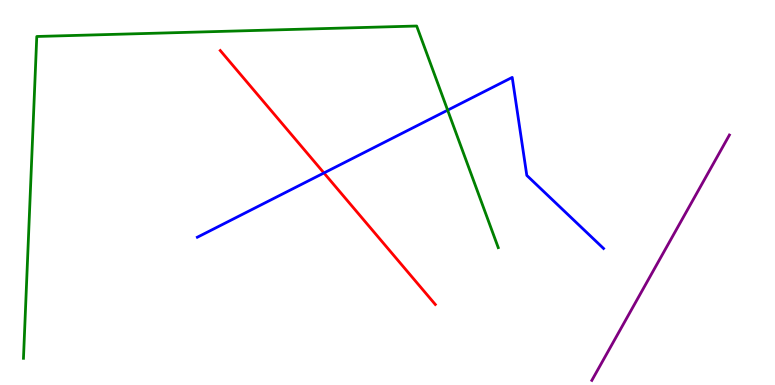[{'lines': ['blue', 'red'], 'intersections': [{'x': 4.18, 'y': 5.51}]}, {'lines': ['green', 'red'], 'intersections': []}, {'lines': ['purple', 'red'], 'intersections': []}, {'lines': ['blue', 'green'], 'intersections': [{'x': 5.78, 'y': 7.14}]}, {'lines': ['blue', 'purple'], 'intersections': []}, {'lines': ['green', 'purple'], 'intersections': []}]